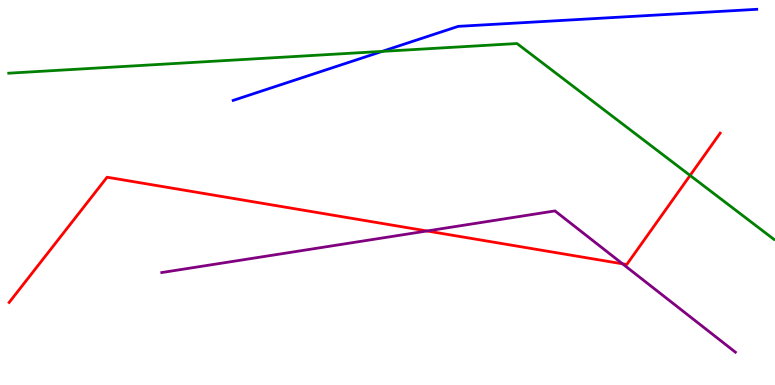[{'lines': ['blue', 'red'], 'intersections': []}, {'lines': ['green', 'red'], 'intersections': [{'x': 8.9, 'y': 5.44}]}, {'lines': ['purple', 'red'], 'intersections': [{'x': 5.51, 'y': 4.0}, {'x': 8.03, 'y': 3.15}]}, {'lines': ['blue', 'green'], 'intersections': [{'x': 4.93, 'y': 8.66}]}, {'lines': ['blue', 'purple'], 'intersections': []}, {'lines': ['green', 'purple'], 'intersections': []}]